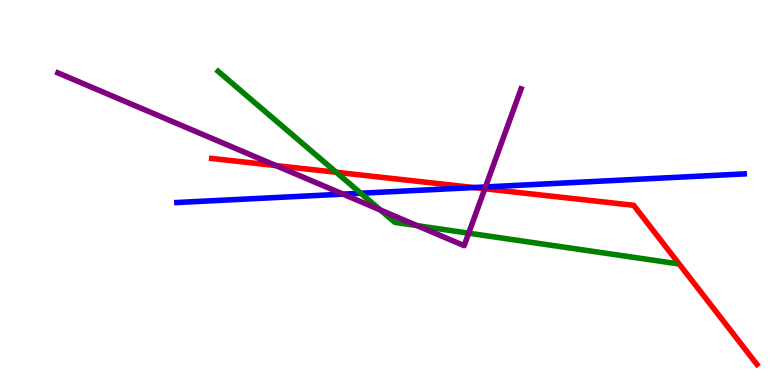[{'lines': ['blue', 'red'], 'intersections': [{'x': 6.11, 'y': 5.13}]}, {'lines': ['green', 'red'], 'intersections': [{'x': 4.34, 'y': 5.53}]}, {'lines': ['purple', 'red'], 'intersections': [{'x': 3.56, 'y': 5.7}, {'x': 6.26, 'y': 5.1}]}, {'lines': ['blue', 'green'], 'intersections': [{'x': 4.66, 'y': 4.98}]}, {'lines': ['blue', 'purple'], 'intersections': [{'x': 4.43, 'y': 4.96}, {'x': 6.26, 'y': 5.14}]}, {'lines': ['green', 'purple'], 'intersections': [{'x': 4.91, 'y': 4.54}, {'x': 5.38, 'y': 4.14}, {'x': 6.05, 'y': 3.94}]}]